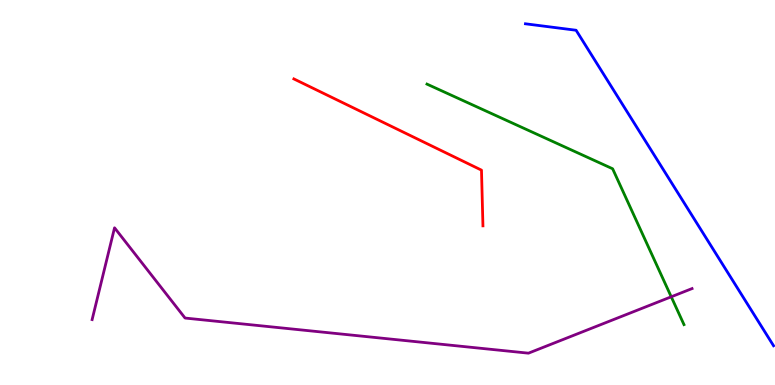[{'lines': ['blue', 'red'], 'intersections': []}, {'lines': ['green', 'red'], 'intersections': []}, {'lines': ['purple', 'red'], 'intersections': []}, {'lines': ['blue', 'green'], 'intersections': []}, {'lines': ['blue', 'purple'], 'intersections': []}, {'lines': ['green', 'purple'], 'intersections': [{'x': 8.66, 'y': 2.29}]}]